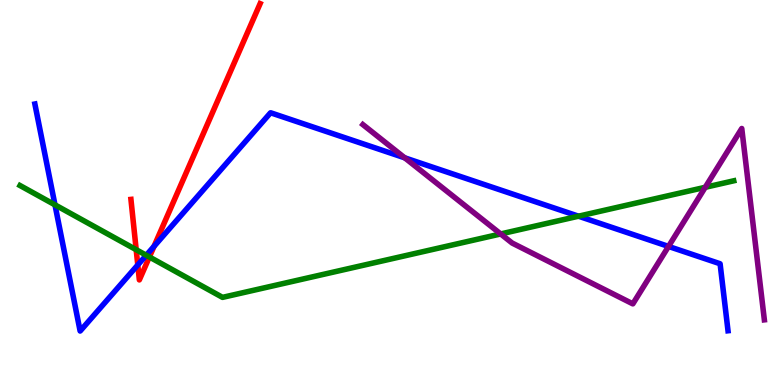[{'lines': ['blue', 'red'], 'intersections': [{'x': 1.78, 'y': 3.12}, {'x': 1.99, 'y': 3.6}]}, {'lines': ['green', 'red'], 'intersections': [{'x': 1.76, 'y': 3.51}, {'x': 1.93, 'y': 3.33}]}, {'lines': ['purple', 'red'], 'intersections': []}, {'lines': ['blue', 'green'], 'intersections': [{'x': 0.709, 'y': 4.68}, {'x': 1.89, 'y': 3.37}, {'x': 7.46, 'y': 4.38}]}, {'lines': ['blue', 'purple'], 'intersections': [{'x': 5.22, 'y': 5.9}, {'x': 8.63, 'y': 3.6}]}, {'lines': ['green', 'purple'], 'intersections': [{'x': 6.46, 'y': 3.92}, {'x': 9.1, 'y': 5.14}]}]